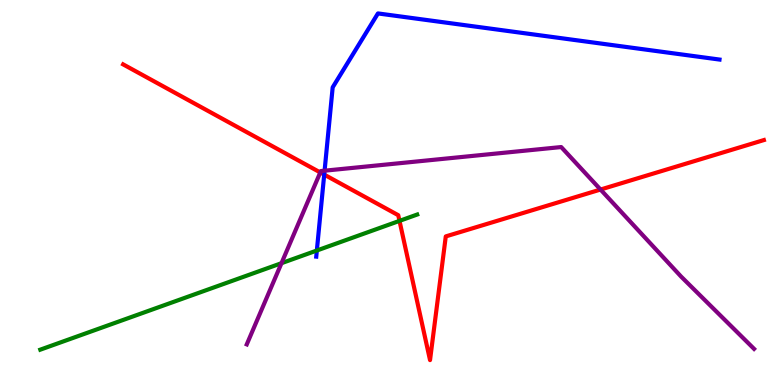[{'lines': ['blue', 'red'], 'intersections': [{'x': 4.18, 'y': 5.46}]}, {'lines': ['green', 'red'], 'intersections': [{'x': 5.15, 'y': 4.26}]}, {'lines': ['purple', 'red'], 'intersections': [{'x': 4.13, 'y': 5.52}, {'x': 7.75, 'y': 5.08}]}, {'lines': ['blue', 'green'], 'intersections': [{'x': 4.09, 'y': 3.49}]}, {'lines': ['blue', 'purple'], 'intersections': [{'x': 4.19, 'y': 5.57}]}, {'lines': ['green', 'purple'], 'intersections': [{'x': 3.63, 'y': 3.16}]}]